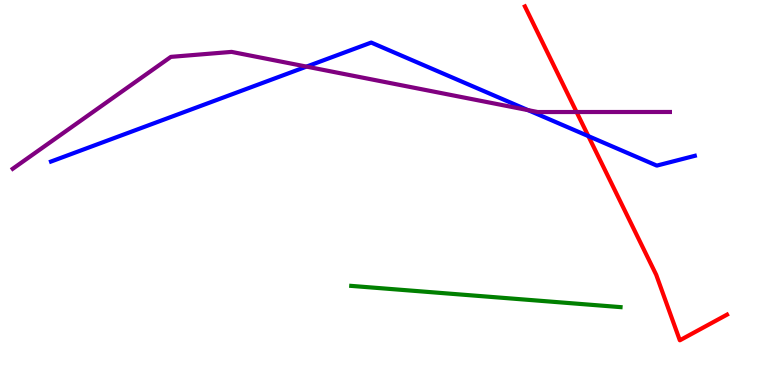[{'lines': ['blue', 'red'], 'intersections': [{'x': 7.59, 'y': 6.46}]}, {'lines': ['green', 'red'], 'intersections': []}, {'lines': ['purple', 'red'], 'intersections': [{'x': 7.44, 'y': 7.09}]}, {'lines': ['blue', 'green'], 'intersections': []}, {'lines': ['blue', 'purple'], 'intersections': [{'x': 3.95, 'y': 8.27}, {'x': 6.81, 'y': 7.14}]}, {'lines': ['green', 'purple'], 'intersections': []}]